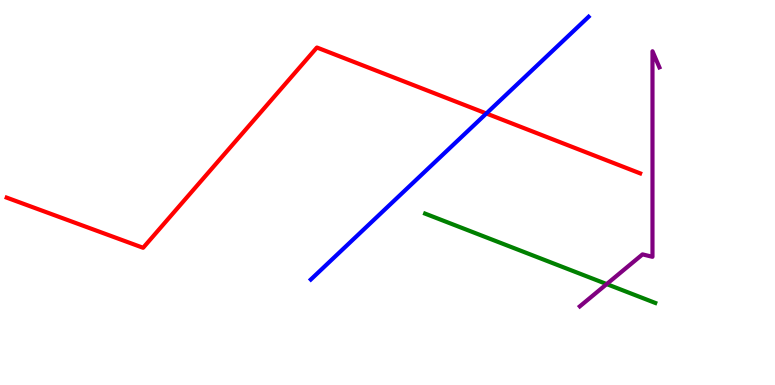[{'lines': ['blue', 'red'], 'intersections': [{'x': 6.28, 'y': 7.05}]}, {'lines': ['green', 'red'], 'intersections': []}, {'lines': ['purple', 'red'], 'intersections': []}, {'lines': ['blue', 'green'], 'intersections': []}, {'lines': ['blue', 'purple'], 'intersections': []}, {'lines': ['green', 'purple'], 'intersections': [{'x': 7.83, 'y': 2.62}]}]